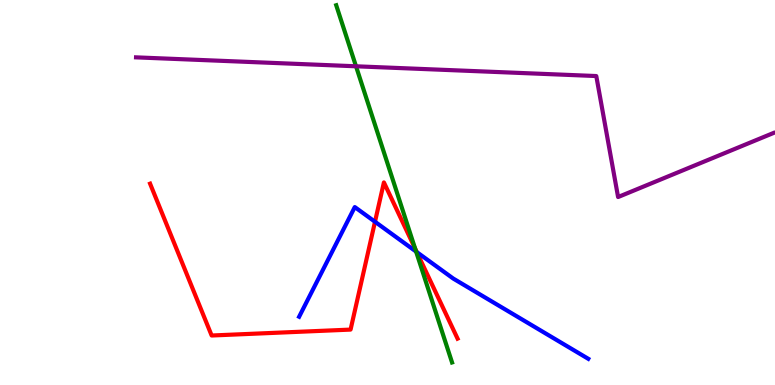[{'lines': ['blue', 'red'], 'intersections': [{'x': 4.84, 'y': 4.24}, {'x': 5.38, 'y': 3.45}]}, {'lines': ['green', 'red'], 'intersections': [{'x': 5.36, 'y': 3.54}]}, {'lines': ['purple', 'red'], 'intersections': []}, {'lines': ['blue', 'green'], 'intersections': [{'x': 5.37, 'y': 3.47}]}, {'lines': ['blue', 'purple'], 'intersections': []}, {'lines': ['green', 'purple'], 'intersections': [{'x': 4.59, 'y': 8.28}]}]